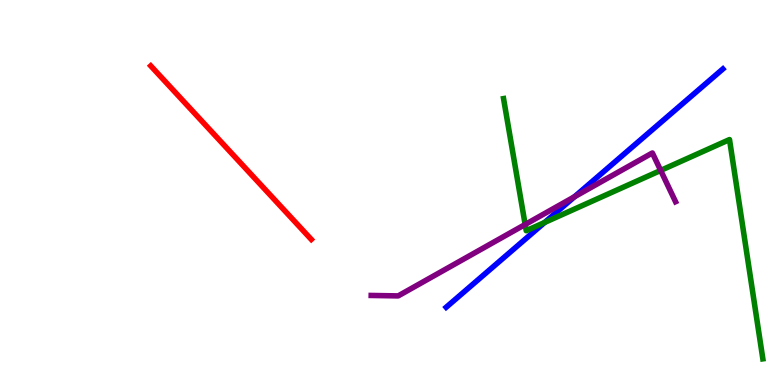[{'lines': ['blue', 'red'], 'intersections': []}, {'lines': ['green', 'red'], 'intersections': []}, {'lines': ['purple', 'red'], 'intersections': []}, {'lines': ['blue', 'green'], 'intersections': [{'x': 7.03, 'y': 4.22}]}, {'lines': ['blue', 'purple'], 'intersections': [{'x': 7.41, 'y': 4.89}]}, {'lines': ['green', 'purple'], 'intersections': [{'x': 6.78, 'y': 4.17}, {'x': 8.52, 'y': 5.57}]}]